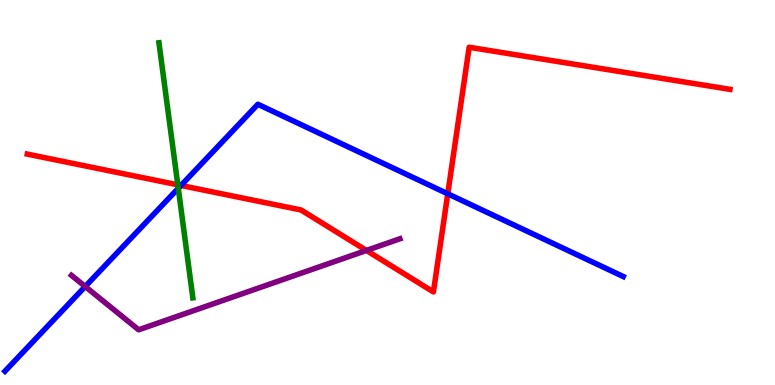[{'lines': ['blue', 'red'], 'intersections': [{'x': 2.34, 'y': 5.18}, {'x': 5.78, 'y': 4.97}]}, {'lines': ['green', 'red'], 'intersections': [{'x': 2.29, 'y': 5.2}]}, {'lines': ['purple', 'red'], 'intersections': [{'x': 4.73, 'y': 3.49}]}, {'lines': ['blue', 'green'], 'intersections': [{'x': 2.3, 'y': 5.11}]}, {'lines': ['blue', 'purple'], 'intersections': [{'x': 1.1, 'y': 2.56}]}, {'lines': ['green', 'purple'], 'intersections': []}]